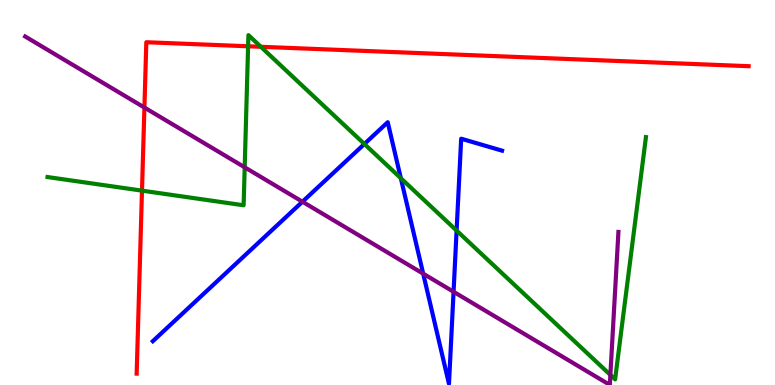[{'lines': ['blue', 'red'], 'intersections': []}, {'lines': ['green', 'red'], 'intersections': [{'x': 1.83, 'y': 5.05}, {'x': 3.2, 'y': 8.8}, {'x': 3.37, 'y': 8.78}]}, {'lines': ['purple', 'red'], 'intersections': [{'x': 1.86, 'y': 7.21}]}, {'lines': ['blue', 'green'], 'intersections': [{'x': 4.7, 'y': 6.26}, {'x': 5.17, 'y': 5.37}, {'x': 5.89, 'y': 4.01}]}, {'lines': ['blue', 'purple'], 'intersections': [{'x': 3.9, 'y': 4.76}, {'x': 5.46, 'y': 2.89}, {'x': 5.85, 'y': 2.42}]}, {'lines': ['green', 'purple'], 'intersections': [{'x': 3.16, 'y': 5.65}, {'x': 7.88, 'y': 0.261}]}]